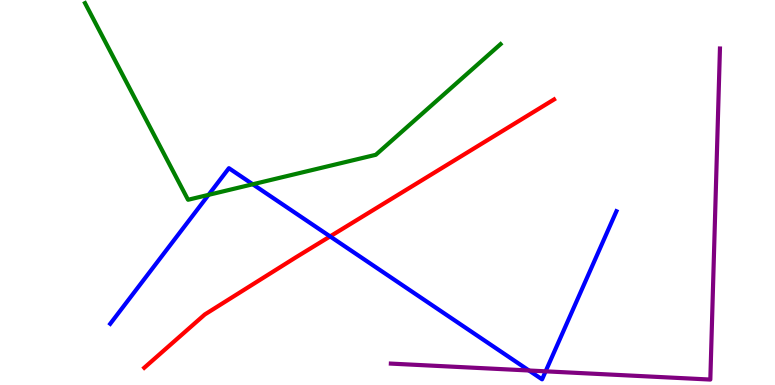[{'lines': ['blue', 'red'], 'intersections': [{'x': 4.26, 'y': 3.86}]}, {'lines': ['green', 'red'], 'intersections': []}, {'lines': ['purple', 'red'], 'intersections': []}, {'lines': ['blue', 'green'], 'intersections': [{'x': 2.69, 'y': 4.94}, {'x': 3.26, 'y': 5.21}]}, {'lines': ['blue', 'purple'], 'intersections': [{'x': 6.83, 'y': 0.377}, {'x': 7.04, 'y': 0.355}]}, {'lines': ['green', 'purple'], 'intersections': []}]